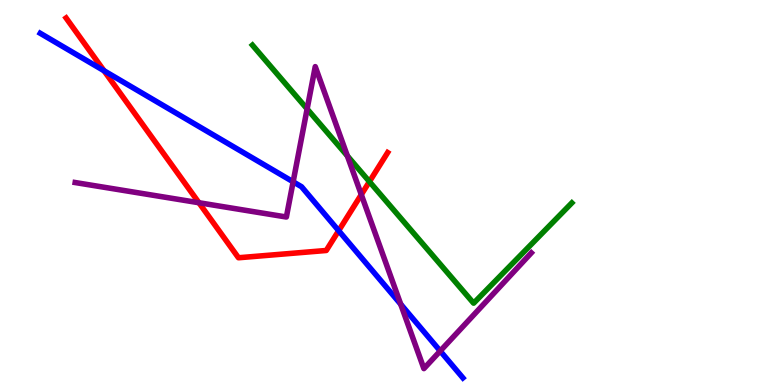[{'lines': ['blue', 'red'], 'intersections': [{'x': 1.34, 'y': 8.16}, {'x': 4.37, 'y': 4.01}]}, {'lines': ['green', 'red'], 'intersections': [{'x': 4.77, 'y': 5.28}]}, {'lines': ['purple', 'red'], 'intersections': [{'x': 2.57, 'y': 4.73}, {'x': 4.66, 'y': 4.95}]}, {'lines': ['blue', 'green'], 'intersections': []}, {'lines': ['blue', 'purple'], 'intersections': [{'x': 3.78, 'y': 5.28}, {'x': 5.17, 'y': 2.1}, {'x': 5.68, 'y': 0.883}]}, {'lines': ['green', 'purple'], 'intersections': [{'x': 3.96, 'y': 7.17}, {'x': 4.48, 'y': 5.95}]}]